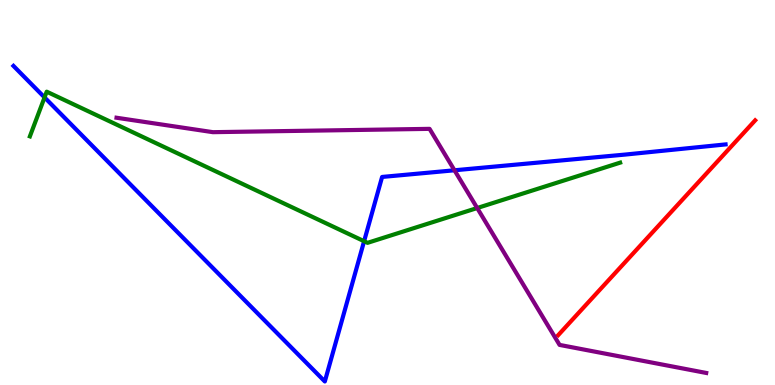[{'lines': ['blue', 'red'], 'intersections': []}, {'lines': ['green', 'red'], 'intersections': []}, {'lines': ['purple', 'red'], 'intersections': []}, {'lines': ['blue', 'green'], 'intersections': [{'x': 0.575, 'y': 7.47}, {'x': 4.7, 'y': 3.73}]}, {'lines': ['blue', 'purple'], 'intersections': [{'x': 5.86, 'y': 5.58}]}, {'lines': ['green', 'purple'], 'intersections': [{'x': 6.16, 'y': 4.6}]}]